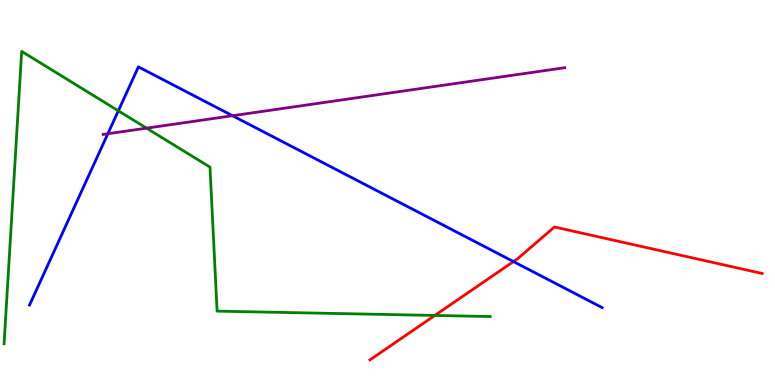[{'lines': ['blue', 'red'], 'intersections': [{'x': 6.63, 'y': 3.21}]}, {'lines': ['green', 'red'], 'intersections': [{'x': 5.61, 'y': 1.81}]}, {'lines': ['purple', 'red'], 'intersections': []}, {'lines': ['blue', 'green'], 'intersections': [{'x': 1.53, 'y': 7.12}]}, {'lines': ['blue', 'purple'], 'intersections': [{'x': 1.39, 'y': 6.53}, {'x': 3.0, 'y': 6.99}]}, {'lines': ['green', 'purple'], 'intersections': [{'x': 1.89, 'y': 6.67}]}]